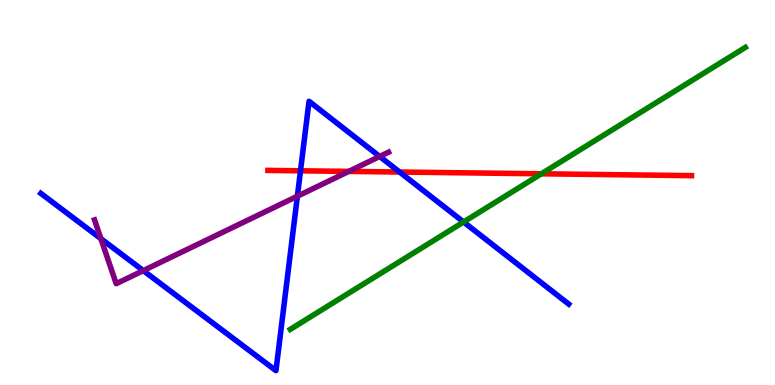[{'lines': ['blue', 'red'], 'intersections': [{'x': 3.88, 'y': 5.56}, {'x': 5.16, 'y': 5.53}]}, {'lines': ['green', 'red'], 'intersections': [{'x': 6.99, 'y': 5.49}]}, {'lines': ['purple', 'red'], 'intersections': [{'x': 4.5, 'y': 5.55}]}, {'lines': ['blue', 'green'], 'intersections': [{'x': 5.98, 'y': 4.23}]}, {'lines': ['blue', 'purple'], 'intersections': [{'x': 1.3, 'y': 3.8}, {'x': 1.85, 'y': 2.97}, {'x': 3.84, 'y': 4.9}, {'x': 4.9, 'y': 5.94}]}, {'lines': ['green', 'purple'], 'intersections': []}]